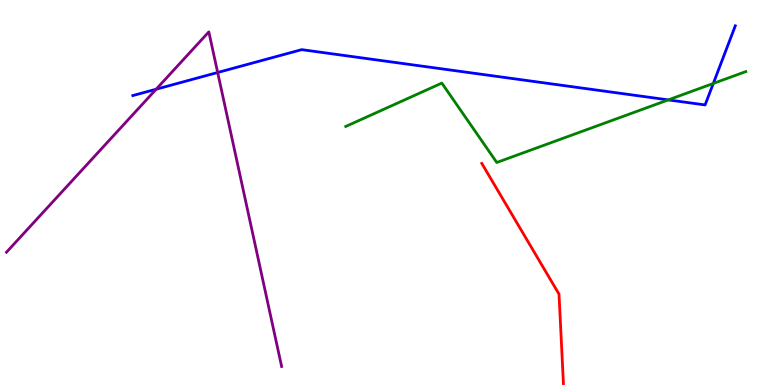[{'lines': ['blue', 'red'], 'intersections': []}, {'lines': ['green', 'red'], 'intersections': []}, {'lines': ['purple', 'red'], 'intersections': []}, {'lines': ['blue', 'green'], 'intersections': [{'x': 8.62, 'y': 7.41}, {'x': 9.2, 'y': 7.83}]}, {'lines': ['blue', 'purple'], 'intersections': [{'x': 2.02, 'y': 7.68}, {'x': 2.81, 'y': 8.12}]}, {'lines': ['green', 'purple'], 'intersections': []}]